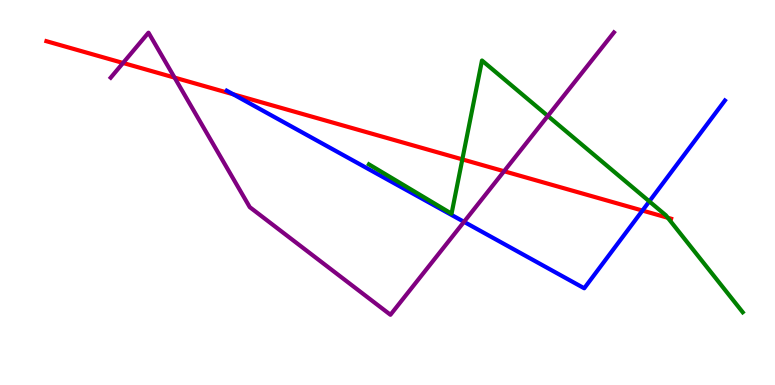[{'lines': ['blue', 'red'], 'intersections': [{'x': 3.01, 'y': 7.55}, {'x': 8.29, 'y': 4.53}]}, {'lines': ['green', 'red'], 'intersections': [{'x': 5.97, 'y': 5.86}, {'x': 8.62, 'y': 4.34}]}, {'lines': ['purple', 'red'], 'intersections': [{'x': 1.59, 'y': 8.36}, {'x': 2.25, 'y': 7.98}, {'x': 6.5, 'y': 5.55}]}, {'lines': ['blue', 'green'], 'intersections': [{'x': 8.38, 'y': 4.77}]}, {'lines': ['blue', 'purple'], 'intersections': [{'x': 5.99, 'y': 4.24}]}, {'lines': ['green', 'purple'], 'intersections': [{'x': 7.07, 'y': 6.99}]}]